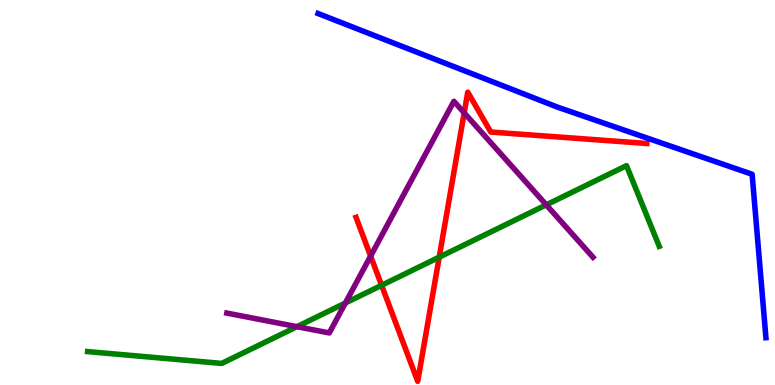[{'lines': ['blue', 'red'], 'intersections': []}, {'lines': ['green', 'red'], 'intersections': [{'x': 4.92, 'y': 2.59}, {'x': 5.67, 'y': 3.32}]}, {'lines': ['purple', 'red'], 'intersections': [{'x': 4.78, 'y': 3.35}, {'x': 5.99, 'y': 7.07}]}, {'lines': ['blue', 'green'], 'intersections': []}, {'lines': ['blue', 'purple'], 'intersections': []}, {'lines': ['green', 'purple'], 'intersections': [{'x': 3.83, 'y': 1.52}, {'x': 4.46, 'y': 2.13}, {'x': 7.05, 'y': 4.68}]}]